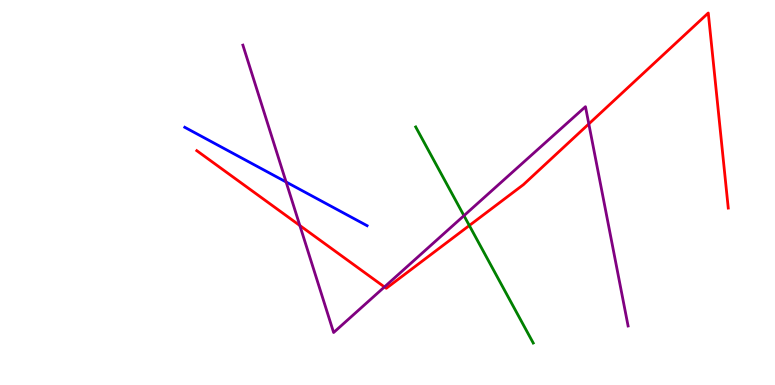[{'lines': ['blue', 'red'], 'intersections': []}, {'lines': ['green', 'red'], 'intersections': [{'x': 6.06, 'y': 4.14}]}, {'lines': ['purple', 'red'], 'intersections': [{'x': 3.87, 'y': 4.14}, {'x': 4.96, 'y': 2.55}, {'x': 7.6, 'y': 6.78}]}, {'lines': ['blue', 'green'], 'intersections': []}, {'lines': ['blue', 'purple'], 'intersections': [{'x': 3.69, 'y': 5.27}]}, {'lines': ['green', 'purple'], 'intersections': [{'x': 5.99, 'y': 4.4}]}]